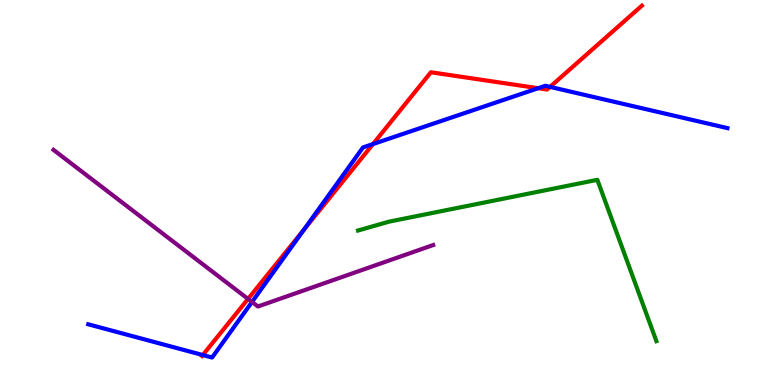[{'lines': ['blue', 'red'], 'intersections': [{'x': 2.62, 'y': 0.778}, {'x': 3.92, 'y': 4.04}, {'x': 4.81, 'y': 6.26}, {'x': 6.94, 'y': 7.71}, {'x': 7.1, 'y': 7.74}]}, {'lines': ['green', 'red'], 'intersections': []}, {'lines': ['purple', 'red'], 'intersections': [{'x': 3.2, 'y': 2.24}]}, {'lines': ['blue', 'green'], 'intersections': []}, {'lines': ['blue', 'purple'], 'intersections': [{'x': 3.25, 'y': 2.16}]}, {'lines': ['green', 'purple'], 'intersections': []}]